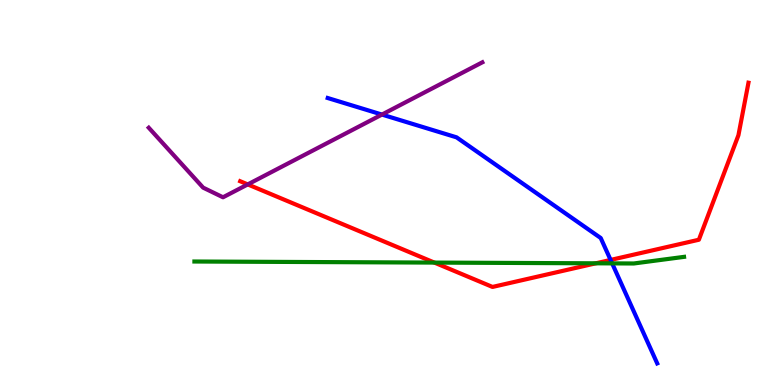[{'lines': ['blue', 'red'], 'intersections': [{'x': 7.88, 'y': 3.25}]}, {'lines': ['green', 'red'], 'intersections': [{'x': 5.6, 'y': 3.18}, {'x': 7.69, 'y': 3.16}]}, {'lines': ['purple', 'red'], 'intersections': [{'x': 3.2, 'y': 5.21}]}, {'lines': ['blue', 'green'], 'intersections': [{'x': 7.9, 'y': 3.16}]}, {'lines': ['blue', 'purple'], 'intersections': [{'x': 4.93, 'y': 7.02}]}, {'lines': ['green', 'purple'], 'intersections': []}]